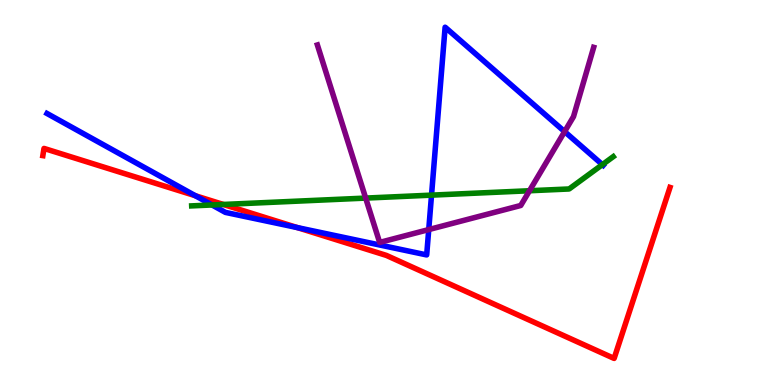[{'lines': ['blue', 'red'], 'intersections': [{'x': 2.52, 'y': 4.92}, {'x': 3.84, 'y': 4.09}]}, {'lines': ['green', 'red'], 'intersections': [{'x': 2.88, 'y': 4.69}]}, {'lines': ['purple', 'red'], 'intersections': []}, {'lines': ['blue', 'green'], 'intersections': [{'x': 2.74, 'y': 4.68}, {'x': 5.57, 'y': 4.93}, {'x': 7.77, 'y': 5.72}]}, {'lines': ['blue', 'purple'], 'intersections': [{'x': 5.53, 'y': 4.04}, {'x': 7.29, 'y': 6.58}]}, {'lines': ['green', 'purple'], 'intersections': [{'x': 4.72, 'y': 4.85}, {'x': 6.83, 'y': 5.05}]}]